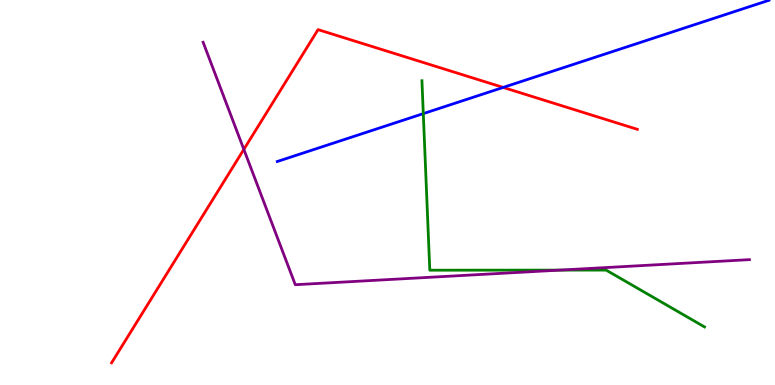[{'lines': ['blue', 'red'], 'intersections': [{'x': 6.49, 'y': 7.73}]}, {'lines': ['green', 'red'], 'intersections': []}, {'lines': ['purple', 'red'], 'intersections': [{'x': 3.15, 'y': 6.12}]}, {'lines': ['blue', 'green'], 'intersections': [{'x': 5.46, 'y': 7.05}]}, {'lines': ['blue', 'purple'], 'intersections': []}, {'lines': ['green', 'purple'], 'intersections': [{'x': 7.22, 'y': 2.98}]}]